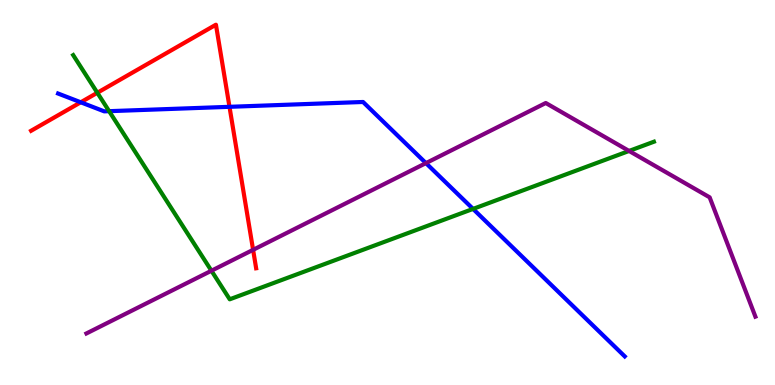[{'lines': ['blue', 'red'], 'intersections': [{'x': 1.04, 'y': 7.34}, {'x': 2.96, 'y': 7.23}]}, {'lines': ['green', 'red'], 'intersections': [{'x': 1.26, 'y': 7.59}]}, {'lines': ['purple', 'red'], 'intersections': [{'x': 3.27, 'y': 3.51}]}, {'lines': ['blue', 'green'], 'intersections': [{'x': 1.41, 'y': 7.11}, {'x': 6.1, 'y': 4.57}]}, {'lines': ['blue', 'purple'], 'intersections': [{'x': 5.5, 'y': 5.76}]}, {'lines': ['green', 'purple'], 'intersections': [{'x': 2.73, 'y': 2.97}, {'x': 8.12, 'y': 6.08}]}]